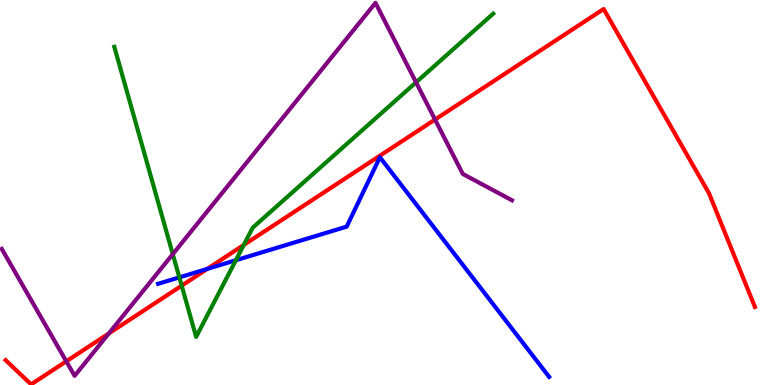[{'lines': ['blue', 'red'], 'intersections': [{'x': 2.67, 'y': 3.01}]}, {'lines': ['green', 'red'], 'intersections': [{'x': 2.34, 'y': 2.58}, {'x': 3.15, 'y': 3.64}]}, {'lines': ['purple', 'red'], 'intersections': [{'x': 0.855, 'y': 0.615}, {'x': 1.4, 'y': 1.34}, {'x': 5.61, 'y': 6.89}]}, {'lines': ['blue', 'green'], 'intersections': [{'x': 2.31, 'y': 2.8}, {'x': 3.04, 'y': 3.24}]}, {'lines': ['blue', 'purple'], 'intersections': []}, {'lines': ['green', 'purple'], 'intersections': [{'x': 2.23, 'y': 3.4}, {'x': 5.37, 'y': 7.86}]}]